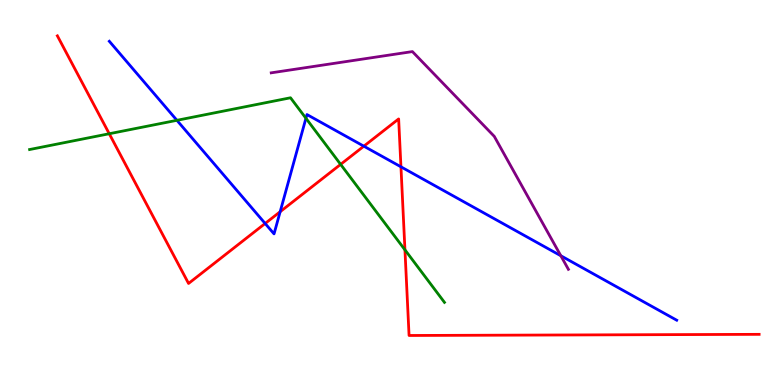[{'lines': ['blue', 'red'], 'intersections': [{'x': 3.42, 'y': 4.2}, {'x': 3.61, 'y': 4.5}, {'x': 4.69, 'y': 6.2}, {'x': 5.17, 'y': 5.67}]}, {'lines': ['green', 'red'], 'intersections': [{'x': 1.41, 'y': 6.53}, {'x': 4.4, 'y': 5.73}, {'x': 5.23, 'y': 3.51}]}, {'lines': ['purple', 'red'], 'intersections': []}, {'lines': ['blue', 'green'], 'intersections': [{'x': 2.28, 'y': 6.87}, {'x': 3.95, 'y': 6.93}]}, {'lines': ['blue', 'purple'], 'intersections': [{'x': 7.24, 'y': 3.36}]}, {'lines': ['green', 'purple'], 'intersections': []}]